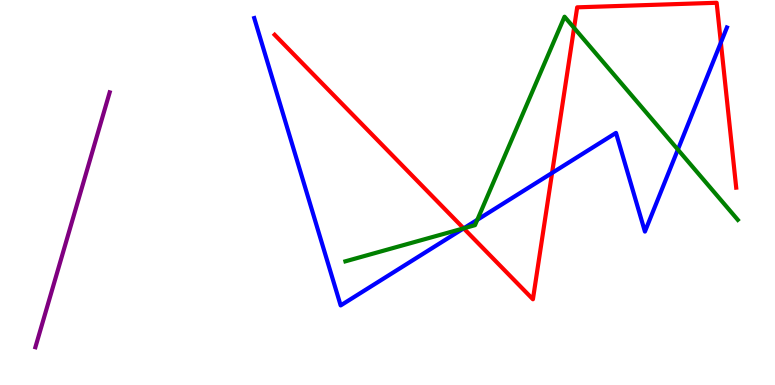[{'lines': ['blue', 'red'], 'intersections': [{'x': 5.98, 'y': 4.07}, {'x': 7.12, 'y': 5.51}, {'x': 9.3, 'y': 8.89}]}, {'lines': ['green', 'red'], 'intersections': [{'x': 5.98, 'y': 4.07}, {'x': 7.41, 'y': 9.28}]}, {'lines': ['purple', 'red'], 'intersections': []}, {'lines': ['blue', 'green'], 'intersections': [{'x': 5.98, 'y': 4.07}, {'x': 6.16, 'y': 4.29}, {'x': 8.75, 'y': 6.11}]}, {'lines': ['blue', 'purple'], 'intersections': []}, {'lines': ['green', 'purple'], 'intersections': []}]